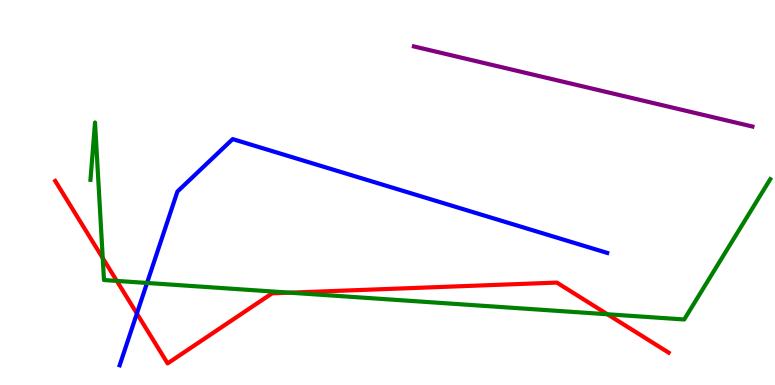[{'lines': ['blue', 'red'], 'intersections': [{'x': 1.77, 'y': 1.86}]}, {'lines': ['green', 'red'], 'intersections': [{'x': 1.33, 'y': 3.3}, {'x': 1.51, 'y': 2.7}, {'x': 3.74, 'y': 2.4}, {'x': 7.84, 'y': 1.84}]}, {'lines': ['purple', 'red'], 'intersections': []}, {'lines': ['blue', 'green'], 'intersections': [{'x': 1.9, 'y': 2.65}]}, {'lines': ['blue', 'purple'], 'intersections': []}, {'lines': ['green', 'purple'], 'intersections': []}]